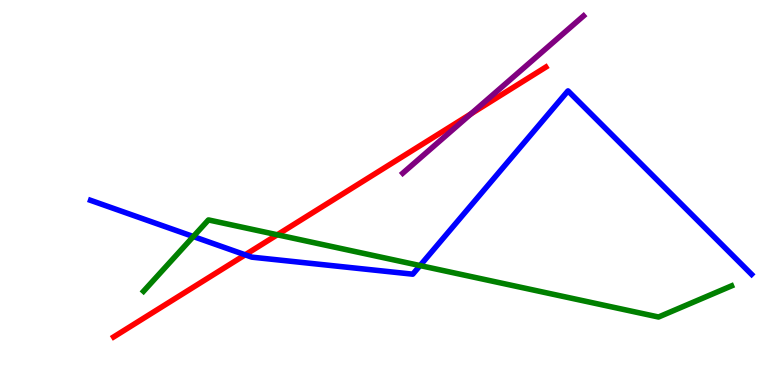[{'lines': ['blue', 'red'], 'intersections': [{'x': 3.16, 'y': 3.38}]}, {'lines': ['green', 'red'], 'intersections': [{'x': 3.58, 'y': 3.9}]}, {'lines': ['purple', 'red'], 'intersections': [{'x': 6.08, 'y': 7.04}]}, {'lines': ['blue', 'green'], 'intersections': [{'x': 2.49, 'y': 3.86}, {'x': 5.42, 'y': 3.1}]}, {'lines': ['blue', 'purple'], 'intersections': []}, {'lines': ['green', 'purple'], 'intersections': []}]